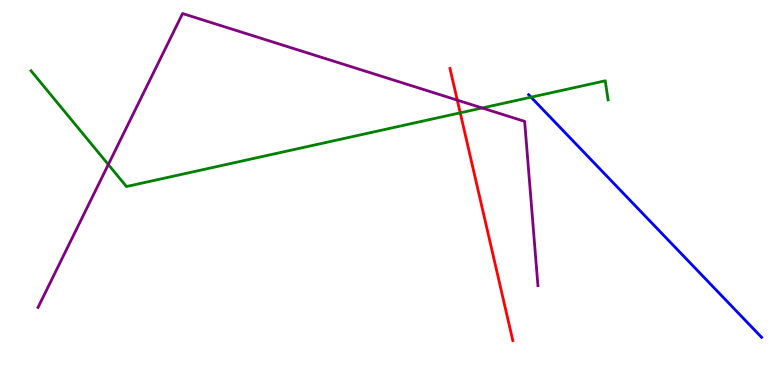[{'lines': ['blue', 'red'], 'intersections': []}, {'lines': ['green', 'red'], 'intersections': [{'x': 5.94, 'y': 7.07}]}, {'lines': ['purple', 'red'], 'intersections': [{'x': 5.9, 'y': 7.4}]}, {'lines': ['blue', 'green'], 'intersections': [{'x': 6.85, 'y': 7.48}]}, {'lines': ['blue', 'purple'], 'intersections': []}, {'lines': ['green', 'purple'], 'intersections': [{'x': 1.4, 'y': 5.73}, {'x': 6.22, 'y': 7.2}]}]